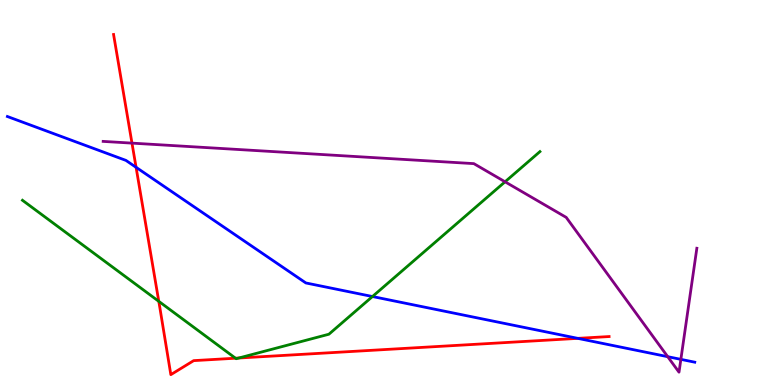[{'lines': ['blue', 'red'], 'intersections': [{'x': 1.76, 'y': 5.65}, {'x': 7.46, 'y': 1.21}]}, {'lines': ['green', 'red'], 'intersections': [{'x': 2.05, 'y': 2.17}, {'x': 3.04, 'y': 0.696}, {'x': 3.08, 'y': 0.701}]}, {'lines': ['purple', 'red'], 'intersections': [{'x': 1.7, 'y': 6.28}]}, {'lines': ['blue', 'green'], 'intersections': [{'x': 4.81, 'y': 2.3}]}, {'lines': ['blue', 'purple'], 'intersections': [{'x': 8.62, 'y': 0.736}, {'x': 8.79, 'y': 0.666}]}, {'lines': ['green', 'purple'], 'intersections': [{'x': 6.52, 'y': 5.28}]}]